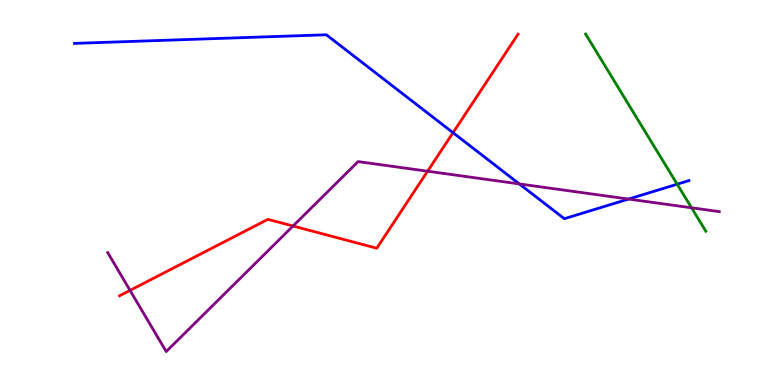[{'lines': ['blue', 'red'], 'intersections': [{'x': 5.85, 'y': 6.55}]}, {'lines': ['green', 'red'], 'intersections': []}, {'lines': ['purple', 'red'], 'intersections': [{'x': 1.68, 'y': 2.46}, {'x': 3.78, 'y': 4.13}, {'x': 5.52, 'y': 5.55}]}, {'lines': ['blue', 'green'], 'intersections': [{'x': 8.74, 'y': 5.22}]}, {'lines': ['blue', 'purple'], 'intersections': [{'x': 6.7, 'y': 5.22}, {'x': 8.11, 'y': 4.83}]}, {'lines': ['green', 'purple'], 'intersections': [{'x': 8.92, 'y': 4.6}]}]